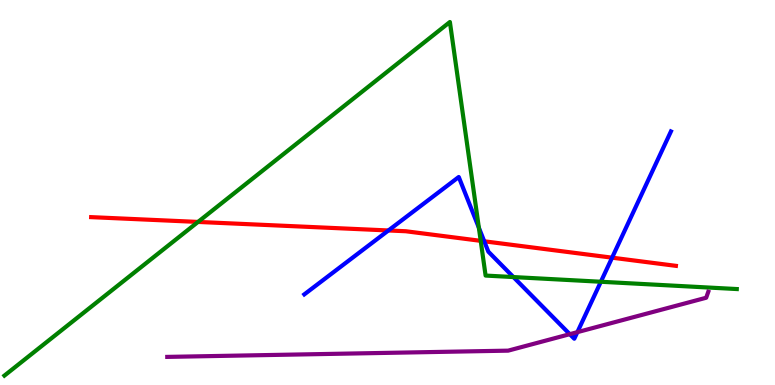[{'lines': ['blue', 'red'], 'intersections': [{'x': 5.01, 'y': 4.01}, {'x': 6.25, 'y': 3.73}, {'x': 7.9, 'y': 3.31}]}, {'lines': ['green', 'red'], 'intersections': [{'x': 2.56, 'y': 4.24}, {'x': 6.2, 'y': 3.74}]}, {'lines': ['purple', 'red'], 'intersections': []}, {'lines': ['blue', 'green'], 'intersections': [{'x': 6.18, 'y': 4.09}, {'x': 6.62, 'y': 2.8}, {'x': 7.75, 'y': 2.68}]}, {'lines': ['blue', 'purple'], 'intersections': [{'x': 7.35, 'y': 1.32}, {'x': 7.45, 'y': 1.37}]}, {'lines': ['green', 'purple'], 'intersections': []}]